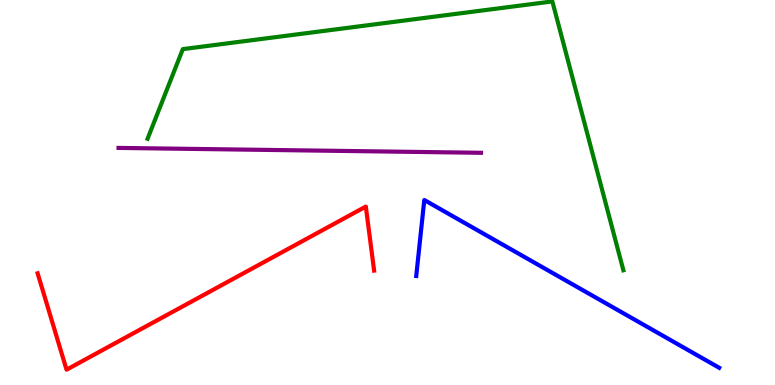[{'lines': ['blue', 'red'], 'intersections': []}, {'lines': ['green', 'red'], 'intersections': []}, {'lines': ['purple', 'red'], 'intersections': []}, {'lines': ['blue', 'green'], 'intersections': []}, {'lines': ['blue', 'purple'], 'intersections': []}, {'lines': ['green', 'purple'], 'intersections': []}]